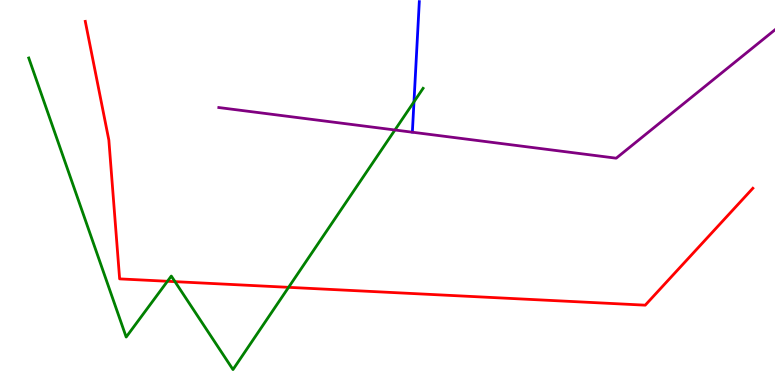[{'lines': ['blue', 'red'], 'intersections': []}, {'lines': ['green', 'red'], 'intersections': [{'x': 2.16, 'y': 2.69}, {'x': 2.26, 'y': 2.68}, {'x': 3.72, 'y': 2.54}]}, {'lines': ['purple', 'red'], 'intersections': []}, {'lines': ['blue', 'green'], 'intersections': [{'x': 5.34, 'y': 7.36}]}, {'lines': ['blue', 'purple'], 'intersections': []}, {'lines': ['green', 'purple'], 'intersections': [{'x': 5.1, 'y': 6.62}]}]